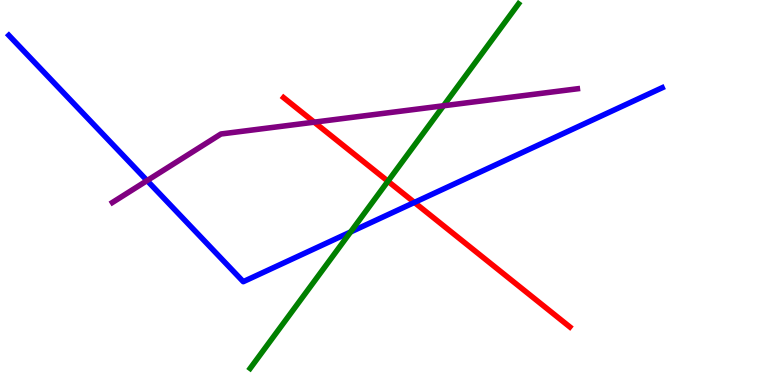[{'lines': ['blue', 'red'], 'intersections': [{'x': 5.35, 'y': 4.74}]}, {'lines': ['green', 'red'], 'intersections': [{'x': 5.01, 'y': 5.29}]}, {'lines': ['purple', 'red'], 'intersections': [{'x': 4.05, 'y': 6.83}]}, {'lines': ['blue', 'green'], 'intersections': [{'x': 4.52, 'y': 3.97}]}, {'lines': ['blue', 'purple'], 'intersections': [{'x': 1.9, 'y': 5.31}]}, {'lines': ['green', 'purple'], 'intersections': [{'x': 5.72, 'y': 7.25}]}]